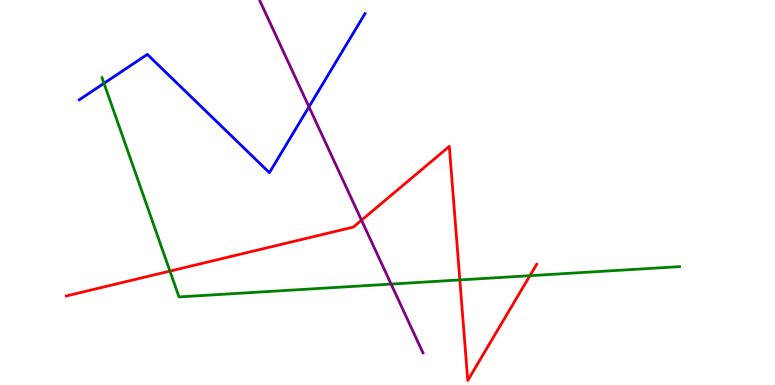[{'lines': ['blue', 'red'], 'intersections': []}, {'lines': ['green', 'red'], 'intersections': [{'x': 2.19, 'y': 2.96}, {'x': 5.93, 'y': 2.73}, {'x': 6.84, 'y': 2.84}]}, {'lines': ['purple', 'red'], 'intersections': [{'x': 4.66, 'y': 4.28}]}, {'lines': ['blue', 'green'], 'intersections': [{'x': 1.34, 'y': 7.84}]}, {'lines': ['blue', 'purple'], 'intersections': [{'x': 3.99, 'y': 7.22}]}, {'lines': ['green', 'purple'], 'intersections': [{'x': 5.05, 'y': 2.62}]}]